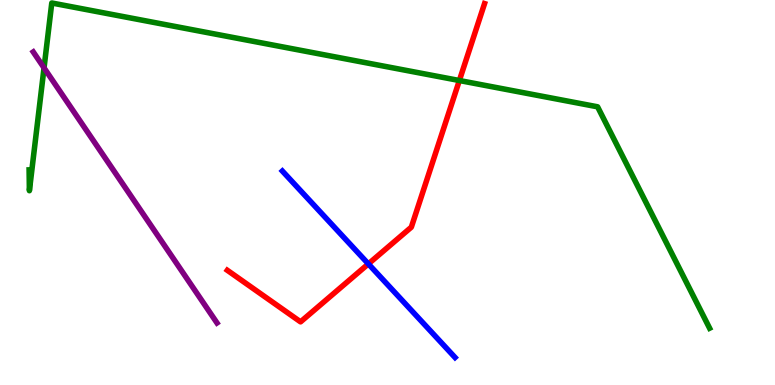[{'lines': ['blue', 'red'], 'intersections': [{'x': 4.75, 'y': 3.15}]}, {'lines': ['green', 'red'], 'intersections': [{'x': 5.93, 'y': 7.91}]}, {'lines': ['purple', 'red'], 'intersections': []}, {'lines': ['blue', 'green'], 'intersections': []}, {'lines': ['blue', 'purple'], 'intersections': []}, {'lines': ['green', 'purple'], 'intersections': [{'x': 0.568, 'y': 8.24}]}]